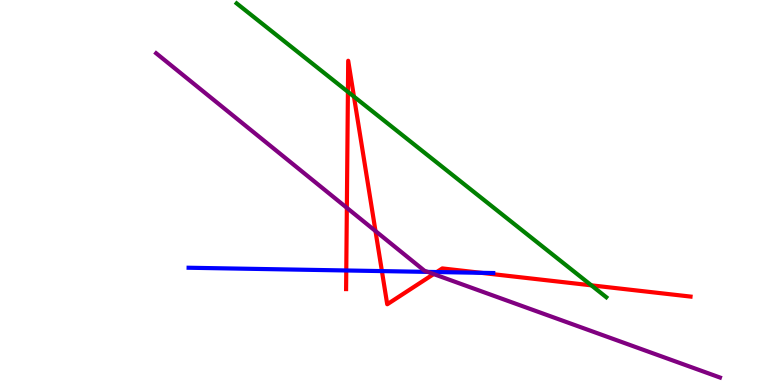[{'lines': ['blue', 'red'], 'intersections': [{'x': 4.47, 'y': 2.97}, {'x': 4.93, 'y': 2.96}, {'x': 5.64, 'y': 2.93}, {'x': 6.21, 'y': 2.91}]}, {'lines': ['green', 'red'], 'intersections': [{'x': 4.49, 'y': 7.61}, {'x': 4.57, 'y': 7.49}, {'x': 7.63, 'y': 2.59}]}, {'lines': ['purple', 'red'], 'intersections': [{'x': 4.48, 'y': 4.6}, {'x': 4.84, 'y': 4.0}, {'x': 5.6, 'y': 2.88}]}, {'lines': ['blue', 'green'], 'intersections': []}, {'lines': ['blue', 'purple'], 'intersections': [{'x': 5.52, 'y': 2.94}]}, {'lines': ['green', 'purple'], 'intersections': []}]